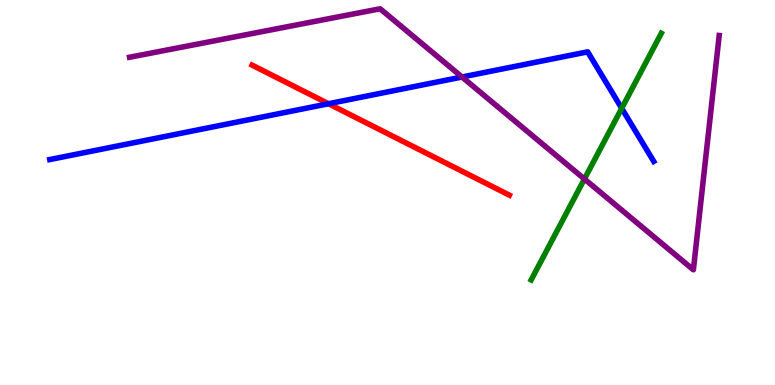[{'lines': ['blue', 'red'], 'intersections': [{'x': 4.24, 'y': 7.31}]}, {'lines': ['green', 'red'], 'intersections': []}, {'lines': ['purple', 'red'], 'intersections': []}, {'lines': ['blue', 'green'], 'intersections': [{'x': 8.02, 'y': 7.19}]}, {'lines': ['blue', 'purple'], 'intersections': [{'x': 5.96, 'y': 8.0}]}, {'lines': ['green', 'purple'], 'intersections': [{'x': 7.54, 'y': 5.35}]}]